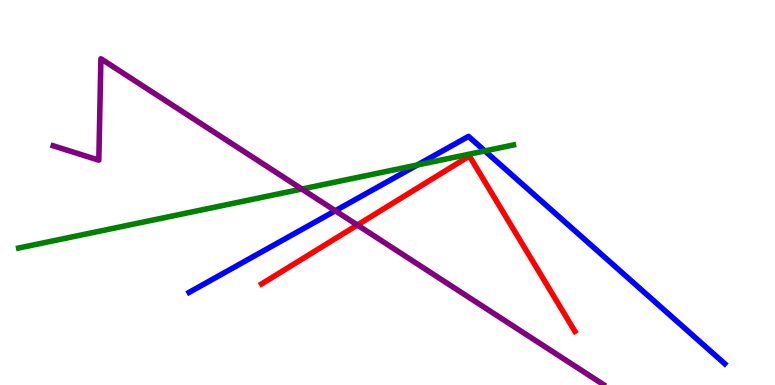[{'lines': ['blue', 'red'], 'intersections': []}, {'lines': ['green', 'red'], 'intersections': []}, {'lines': ['purple', 'red'], 'intersections': [{'x': 4.61, 'y': 4.16}]}, {'lines': ['blue', 'green'], 'intersections': [{'x': 5.38, 'y': 5.71}, {'x': 6.26, 'y': 6.08}]}, {'lines': ['blue', 'purple'], 'intersections': [{'x': 4.33, 'y': 4.53}]}, {'lines': ['green', 'purple'], 'intersections': [{'x': 3.89, 'y': 5.09}]}]